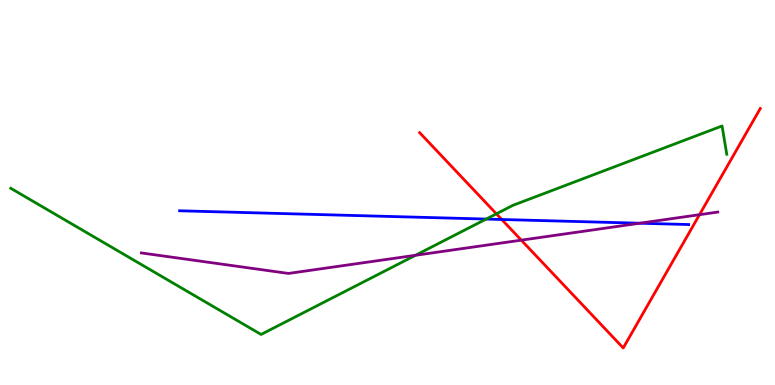[{'lines': ['blue', 'red'], 'intersections': [{'x': 6.47, 'y': 4.3}]}, {'lines': ['green', 'red'], 'intersections': [{'x': 6.4, 'y': 4.45}]}, {'lines': ['purple', 'red'], 'intersections': [{'x': 6.73, 'y': 3.76}, {'x': 9.03, 'y': 4.42}]}, {'lines': ['blue', 'green'], 'intersections': [{'x': 6.27, 'y': 4.31}]}, {'lines': ['blue', 'purple'], 'intersections': [{'x': 8.25, 'y': 4.2}]}, {'lines': ['green', 'purple'], 'intersections': [{'x': 5.36, 'y': 3.37}]}]